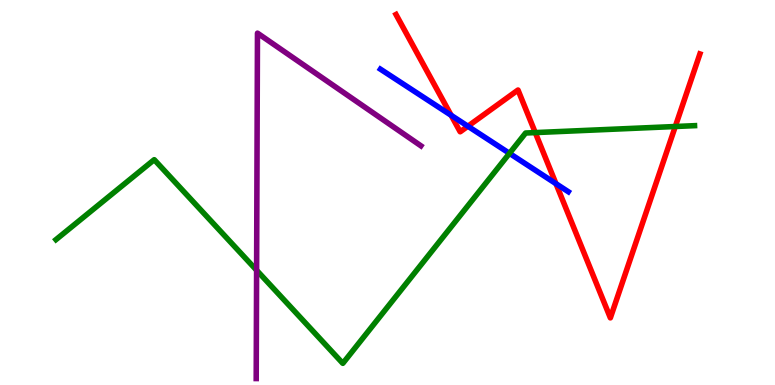[{'lines': ['blue', 'red'], 'intersections': [{'x': 5.82, 'y': 7.01}, {'x': 6.04, 'y': 6.72}, {'x': 7.17, 'y': 5.23}]}, {'lines': ['green', 'red'], 'intersections': [{'x': 6.91, 'y': 6.56}, {'x': 8.71, 'y': 6.71}]}, {'lines': ['purple', 'red'], 'intersections': []}, {'lines': ['blue', 'green'], 'intersections': [{'x': 6.57, 'y': 6.02}]}, {'lines': ['blue', 'purple'], 'intersections': []}, {'lines': ['green', 'purple'], 'intersections': [{'x': 3.31, 'y': 2.98}]}]